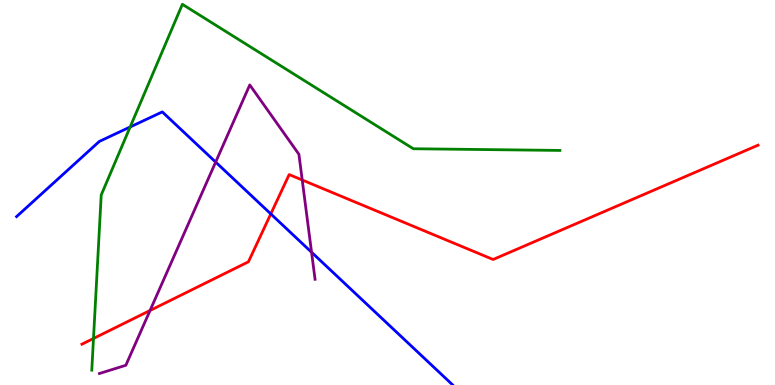[{'lines': ['blue', 'red'], 'intersections': [{'x': 3.49, 'y': 4.44}]}, {'lines': ['green', 'red'], 'intersections': [{'x': 1.21, 'y': 1.21}]}, {'lines': ['purple', 'red'], 'intersections': [{'x': 1.94, 'y': 1.94}, {'x': 3.9, 'y': 5.32}]}, {'lines': ['blue', 'green'], 'intersections': [{'x': 1.68, 'y': 6.7}]}, {'lines': ['blue', 'purple'], 'intersections': [{'x': 2.78, 'y': 5.79}, {'x': 4.02, 'y': 3.45}]}, {'lines': ['green', 'purple'], 'intersections': []}]